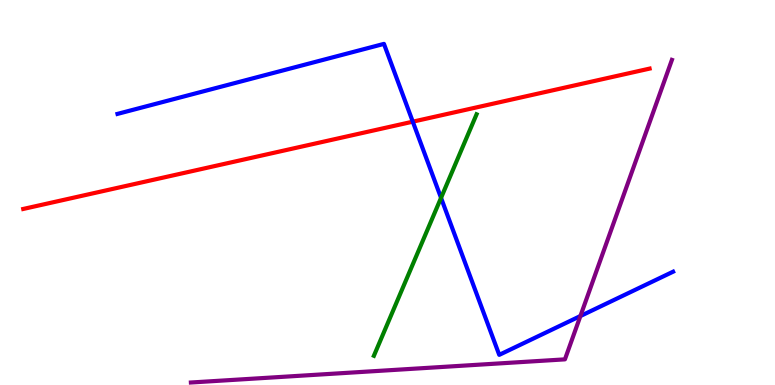[{'lines': ['blue', 'red'], 'intersections': [{'x': 5.33, 'y': 6.84}]}, {'lines': ['green', 'red'], 'intersections': []}, {'lines': ['purple', 'red'], 'intersections': []}, {'lines': ['blue', 'green'], 'intersections': [{'x': 5.69, 'y': 4.86}]}, {'lines': ['blue', 'purple'], 'intersections': [{'x': 7.49, 'y': 1.79}]}, {'lines': ['green', 'purple'], 'intersections': []}]